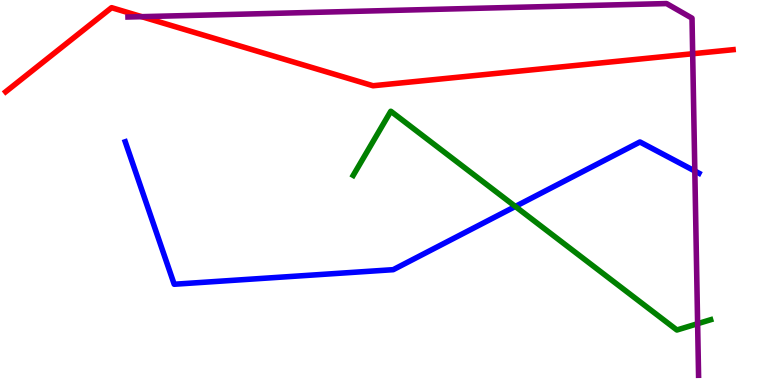[{'lines': ['blue', 'red'], 'intersections': []}, {'lines': ['green', 'red'], 'intersections': []}, {'lines': ['purple', 'red'], 'intersections': [{'x': 1.83, 'y': 9.57}, {'x': 8.94, 'y': 8.6}]}, {'lines': ['blue', 'green'], 'intersections': [{'x': 6.65, 'y': 4.64}]}, {'lines': ['blue', 'purple'], 'intersections': [{'x': 8.97, 'y': 5.56}]}, {'lines': ['green', 'purple'], 'intersections': [{'x': 9.0, 'y': 1.59}]}]